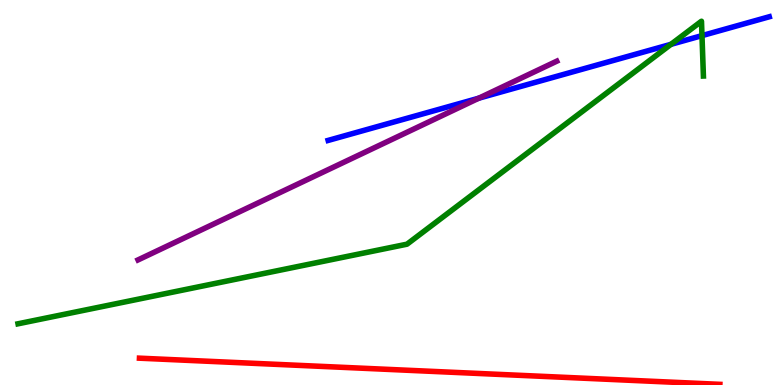[{'lines': ['blue', 'red'], 'intersections': []}, {'lines': ['green', 'red'], 'intersections': []}, {'lines': ['purple', 'red'], 'intersections': []}, {'lines': ['blue', 'green'], 'intersections': [{'x': 8.66, 'y': 8.85}, {'x': 9.06, 'y': 9.07}]}, {'lines': ['blue', 'purple'], 'intersections': [{'x': 6.18, 'y': 7.45}]}, {'lines': ['green', 'purple'], 'intersections': []}]